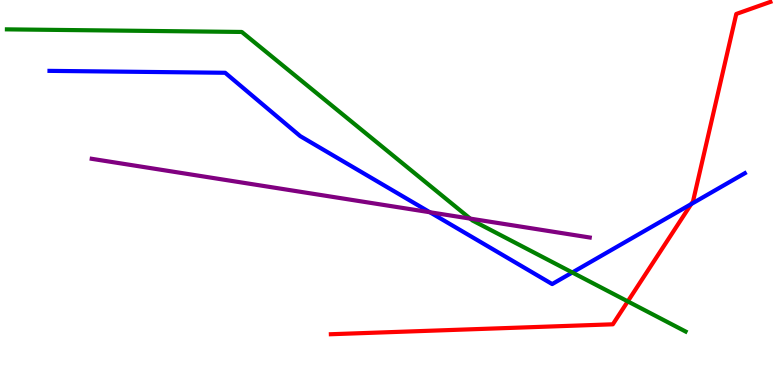[{'lines': ['blue', 'red'], 'intersections': [{'x': 8.92, 'y': 4.7}]}, {'lines': ['green', 'red'], 'intersections': [{'x': 8.1, 'y': 2.17}]}, {'lines': ['purple', 'red'], 'intersections': []}, {'lines': ['blue', 'green'], 'intersections': [{'x': 7.38, 'y': 2.92}]}, {'lines': ['blue', 'purple'], 'intersections': [{'x': 5.55, 'y': 4.49}]}, {'lines': ['green', 'purple'], 'intersections': [{'x': 6.07, 'y': 4.32}]}]